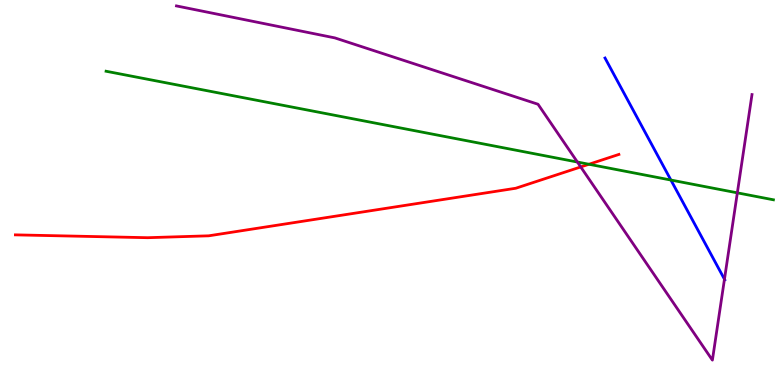[{'lines': ['blue', 'red'], 'intersections': []}, {'lines': ['green', 'red'], 'intersections': [{'x': 7.6, 'y': 5.73}]}, {'lines': ['purple', 'red'], 'intersections': [{'x': 7.49, 'y': 5.66}]}, {'lines': ['blue', 'green'], 'intersections': [{'x': 8.66, 'y': 5.32}]}, {'lines': ['blue', 'purple'], 'intersections': [{'x': 9.35, 'y': 2.75}]}, {'lines': ['green', 'purple'], 'intersections': [{'x': 7.45, 'y': 5.79}, {'x': 9.51, 'y': 4.99}]}]